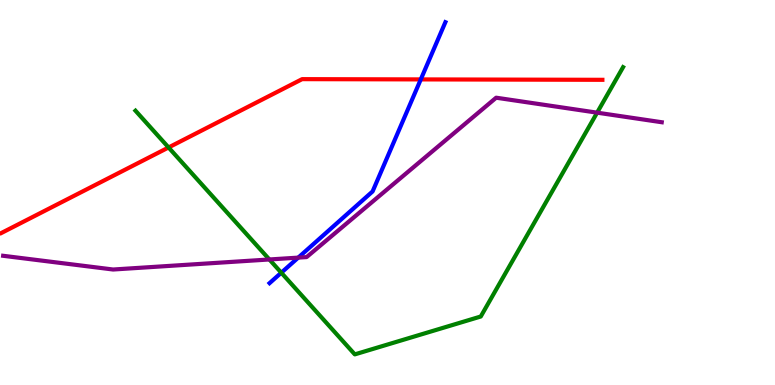[{'lines': ['blue', 'red'], 'intersections': [{'x': 5.43, 'y': 7.94}]}, {'lines': ['green', 'red'], 'intersections': [{'x': 2.18, 'y': 6.17}]}, {'lines': ['purple', 'red'], 'intersections': []}, {'lines': ['blue', 'green'], 'intersections': [{'x': 3.63, 'y': 2.92}]}, {'lines': ['blue', 'purple'], 'intersections': [{'x': 3.85, 'y': 3.31}]}, {'lines': ['green', 'purple'], 'intersections': [{'x': 3.48, 'y': 3.26}, {'x': 7.7, 'y': 7.07}]}]